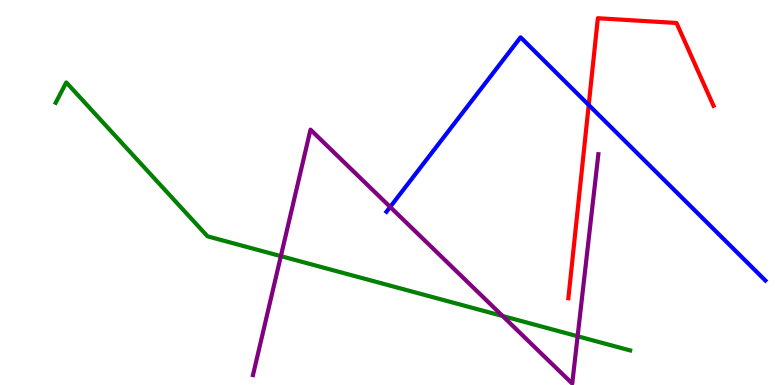[{'lines': ['blue', 'red'], 'intersections': [{'x': 7.6, 'y': 7.27}]}, {'lines': ['green', 'red'], 'intersections': []}, {'lines': ['purple', 'red'], 'intersections': []}, {'lines': ['blue', 'green'], 'intersections': []}, {'lines': ['blue', 'purple'], 'intersections': [{'x': 5.03, 'y': 4.62}]}, {'lines': ['green', 'purple'], 'intersections': [{'x': 3.62, 'y': 3.35}, {'x': 6.49, 'y': 1.79}, {'x': 7.45, 'y': 1.27}]}]